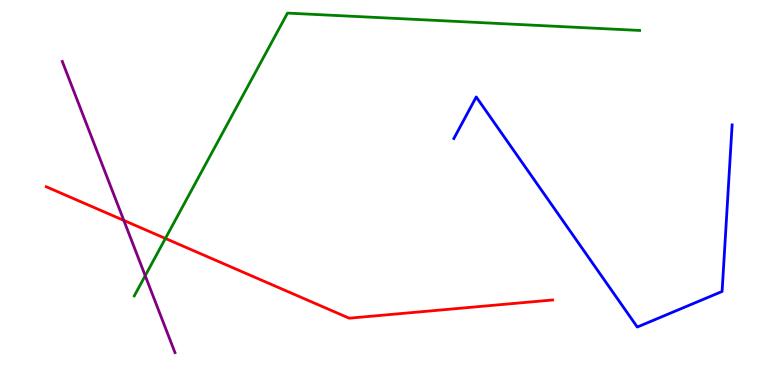[{'lines': ['blue', 'red'], 'intersections': []}, {'lines': ['green', 'red'], 'intersections': [{'x': 2.13, 'y': 3.81}]}, {'lines': ['purple', 'red'], 'intersections': [{'x': 1.6, 'y': 4.28}]}, {'lines': ['blue', 'green'], 'intersections': []}, {'lines': ['blue', 'purple'], 'intersections': []}, {'lines': ['green', 'purple'], 'intersections': [{'x': 1.87, 'y': 2.84}]}]